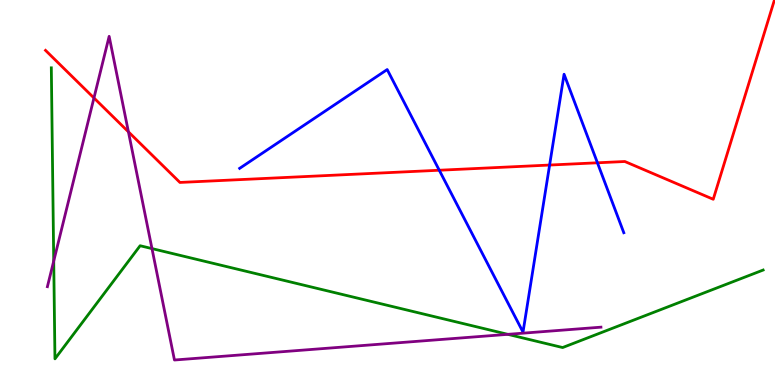[{'lines': ['blue', 'red'], 'intersections': [{'x': 5.67, 'y': 5.58}, {'x': 7.09, 'y': 5.71}, {'x': 7.71, 'y': 5.77}]}, {'lines': ['green', 'red'], 'intersections': []}, {'lines': ['purple', 'red'], 'intersections': [{'x': 1.21, 'y': 7.46}, {'x': 1.66, 'y': 6.58}]}, {'lines': ['blue', 'green'], 'intersections': []}, {'lines': ['blue', 'purple'], 'intersections': []}, {'lines': ['green', 'purple'], 'intersections': [{'x': 0.693, 'y': 3.22}, {'x': 1.96, 'y': 3.54}, {'x': 6.55, 'y': 1.32}]}]